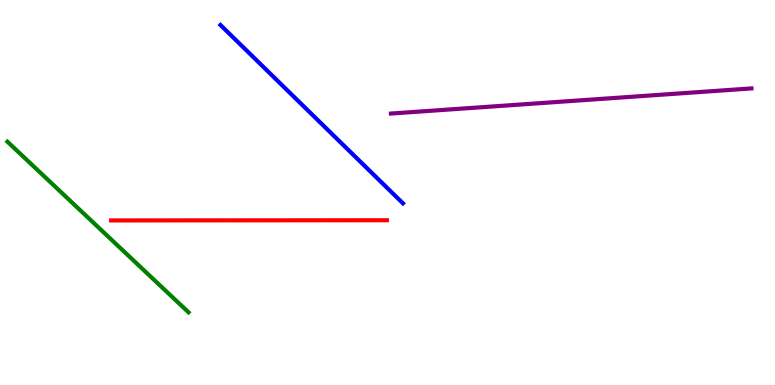[{'lines': ['blue', 'red'], 'intersections': []}, {'lines': ['green', 'red'], 'intersections': []}, {'lines': ['purple', 'red'], 'intersections': []}, {'lines': ['blue', 'green'], 'intersections': []}, {'lines': ['blue', 'purple'], 'intersections': []}, {'lines': ['green', 'purple'], 'intersections': []}]